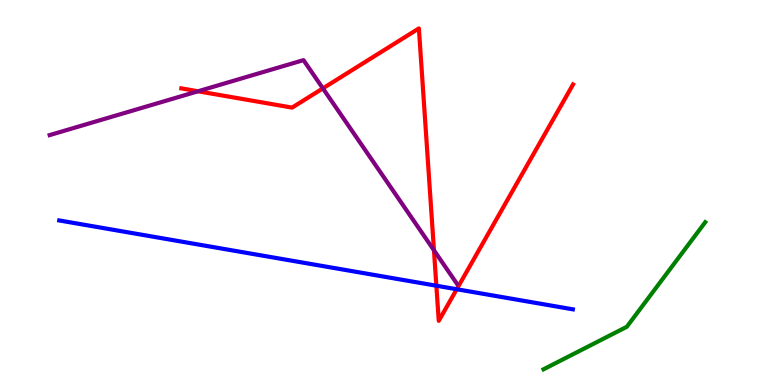[{'lines': ['blue', 'red'], 'intersections': [{'x': 5.63, 'y': 2.58}, {'x': 5.89, 'y': 2.49}]}, {'lines': ['green', 'red'], 'intersections': []}, {'lines': ['purple', 'red'], 'intersections': [{'x': 2.56, 'y': 7.63}, {'x': 4.17, 'y': 7.7}, {'x': 5.6, 'y': 3.5}]}, {'lines': ['blue', 'green'], 'intersections': []}, {'lines': ['blue', 'purple'], 'intersections': []}, {'lines': ['green', 'purple'], 'intersections': []}]